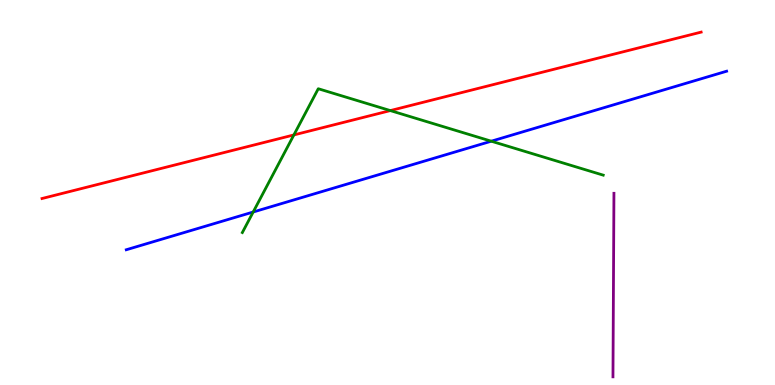[{'lines': ['blue', 'red'], 'intersections': []}, {'lines': ['green', 'red'], 'intersections': [{'x': 3.79, 'y': 6.5}, {'x': 5.04, 'y': 7.13}]}, {'lines': ['purple', 'red'], 'intersections': []}, {'lines': ['blue', 'green'], 'intersections': [{'x': 3.27, 'y': 4.49}, {'x': 6.34, 'y': 6.33}]}, {'lines': ['blue', 'purple'], 'intersections': []}, {'lines': ['green', 'purple'], 'intersections': []}]